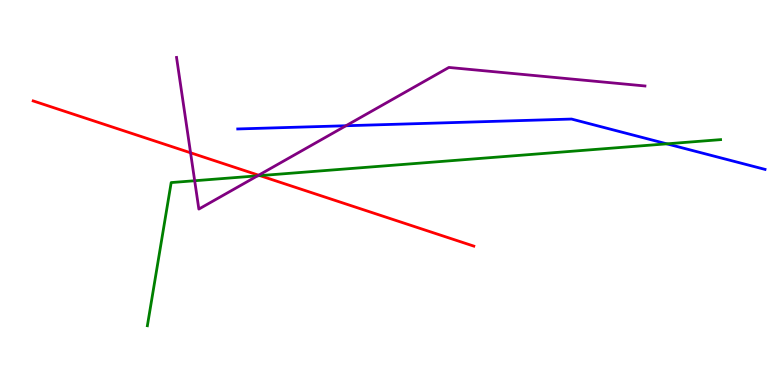[{'lines': ['blue', 'red'], 'intersections': []}, {'lines': ['green', 'red'], 'intersections': [{'x': 3.35, 'y': 5.44}]}, {'lines': ['purple', 'red'], 'intersections': [{'x': 2.46, 'y': 6.03}, {'x': 3.34, 'y': 5.45}]}, {'lines': ['blue', 'green'], 'intersections': [{'x': 8.6, 'y': 6.26}]}, {'lines': ['blue', 'purple'], 'intersections': [{'x': 4.46, 'y': 6.73}]}, {'lines': ['green', 'purple'], 'intersections': [{'x': 2.51, 'y': 5.31}, {'x': 3.32, 'y': 5.43}]}]